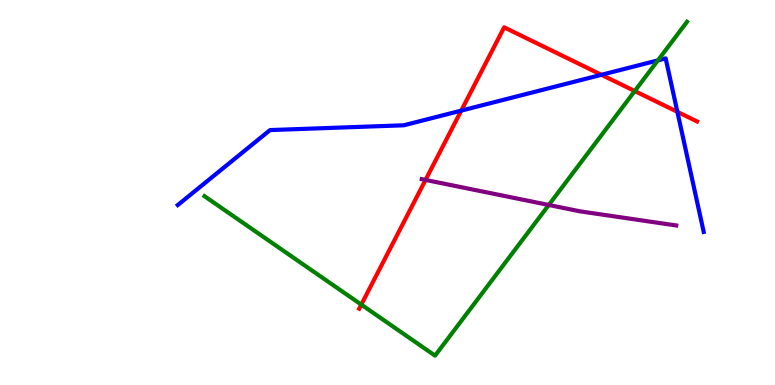[{'lines': ['blue', 'red'], 'intersections': [{'x': 5.95, 'y': 7.13}, {'x': 7.76, 'y': 8.06}, {'x': 8.74, 'y': 7.09}]}, {'lines': ['green', 'red'], 'intersections': [{'x': 4.66, 'y': 2.09}, {'x': 8.19, 'y': 7.64}]}, {'lines': ['purple', 'red'], 'intersections': [{'x': 5.49, 'y': 5.33}]}, {'lines': ['blue', 'green'], 'intersections': [{'x': 8.49, 'y': 8.43}]}, {'lines': ['blue', 'purple'], 'intersections': []}, {'lines': ['green', 'purple'], 'intersections': [{'x': 7.08, 'y': 4.68}]}]